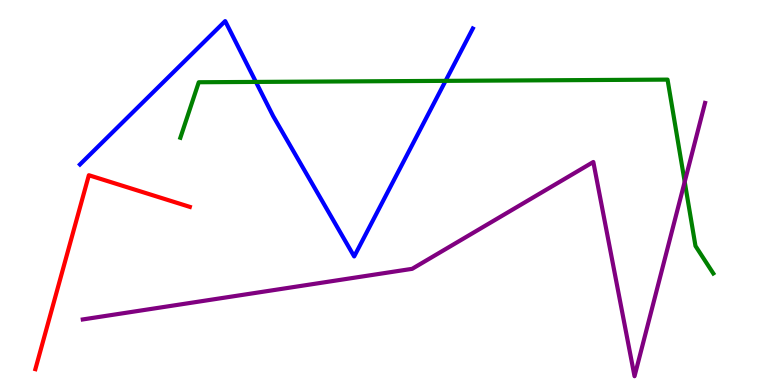[{'lines': ['blue', 'red'], 'intersections': []}, {'lines': ['green', 'red'], 'intersections': []}, {'lines': ['purple', 'red'], 'intersections': []}, {'lines': ['blue', 'green'], 'intersections': [{'x': 3.3, 'y': 7.87}, {'x': 5.75, 'y': 7.9}]}, {'lines': ['blue', 'purple'], 'intersections': []}, {'lines': ['green', 'purple'], 'intersections': [{'x': 8.83, 'y': 5.28}]}]